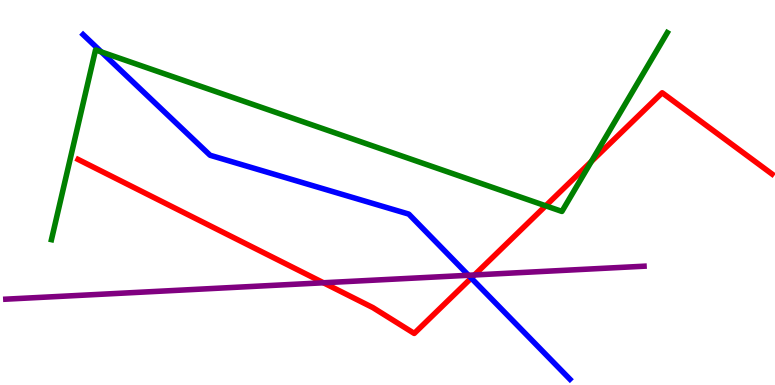[{'lines': ['blue', 'red'], 'intersections': [{'x': 6.08, 'y': 2.78}]}, {'lines': ['green', 'red'], 'intersections': [{'x': 7.04, 'y': 4.65}, {'x': 7.63, 'y': 5.8}]}, {'lines': ['purple', 'red'], 'intersections': [{'x': 4.17, 'y': 2.66}, {'x': 6.12, 'y': 2.86}]}, {'lines': ['blue', 'green'], 'intersections': [{'x': 1.31, 'y': 8.65}]}, {'lines': ['blue', 'purple'], 'intersections': [{'x': 6.05, 'y': 2.85}]}, {'lines': ['green', 'purple'], 'intersections': []}]